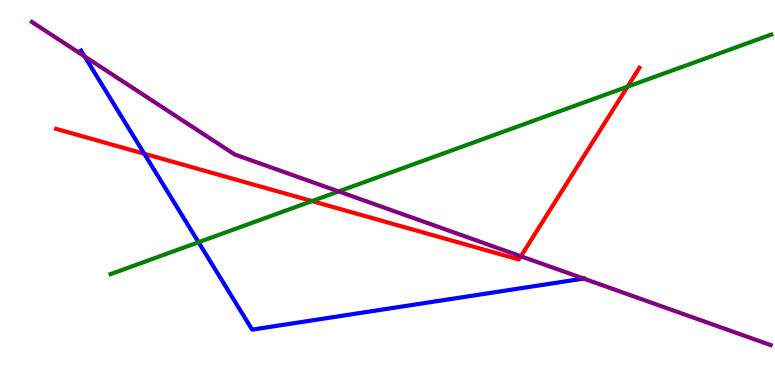[{'lines': ['blue', 'red'], 'intersections': [{'x': 1.86, 'y': 6.01}]}, {'lines': ['green', 'red'], 'intersections': [{'x': 4.03, 'y': 4.78}, {'x': 8.1, 'y': 7.75}]}, {'lines': ['purple', 'red'], 'intersections': [{'x': 6.72, 'y': 3.34}]}, {'lines': ['blue', 'green'], 'intersections': [{'x': 2.56, 'y': 3.71}]}, {'lines': ['blue', 'purple'], 'intersections': [{'x': 1.09, 'y': 8.54}, {'x': 7.53, 'y': 2.76}]}, {'lines': ['green', 'purple'], 'intersections': [{'x': 4.37, 'y': 5.03}]}]